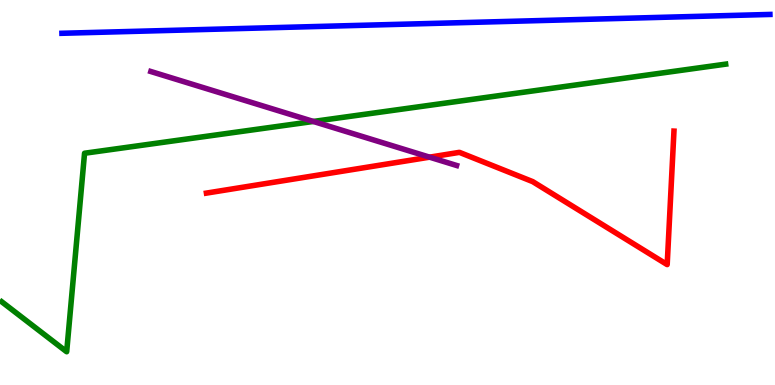[{'lines': ['blue', 'red'], 'intersections': []}, {'lines': ['green', 'red'], 'intersections': []}, {'lines': ['purple', 'red'], 'intersections': [{'x': 5.54, 'y': 5.92}]}, {'lines': ['blue', 'green'], 'intersections': []}, {'lines': ['blue', 'purple'], 'intersections': []}, {'lines': ['green', 'purple'], 'intersections': [{'x': 4.04, 'y': 6.85}]}]